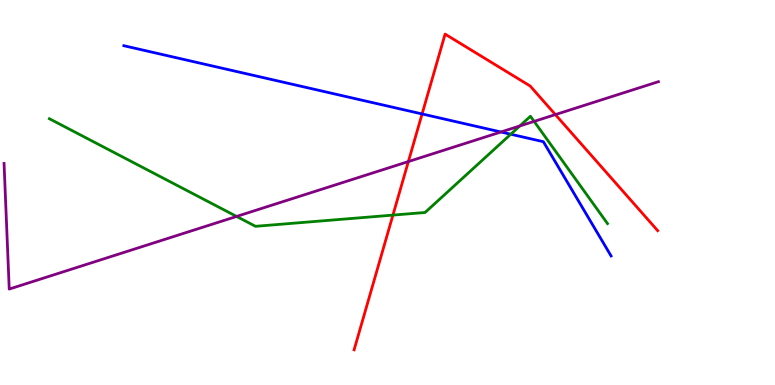[{'lines': ['blue', 'red'], 'intersections': [{'x': 5.45, 'y': 7.04}]}, {'lines': ['green', 'red'], 'intersections': [{'x': 5.07, 'y': 4.41}]}, {'lines': ['purple', 'red'], 'intersections': [{'x': 5.27, 'y': 5.8}, {'x': 7.17, 'y': 7.02}]}, {'lines': ['blue', 'green'], 'intersections': [{'x': 6.59, 'y': 6.51}]}, {'lines': ['blue', 'purple'], 'intersections': [{'x': 6.46, 'y': 6.57}]}, {'lines': ['green', 'purple'], 'intersections': [{'x': 3.05, 'y': 4.38}, {'x': 6.71, 'y': 6.73}, {'x': 6.89, 'y': 6.85}]}]